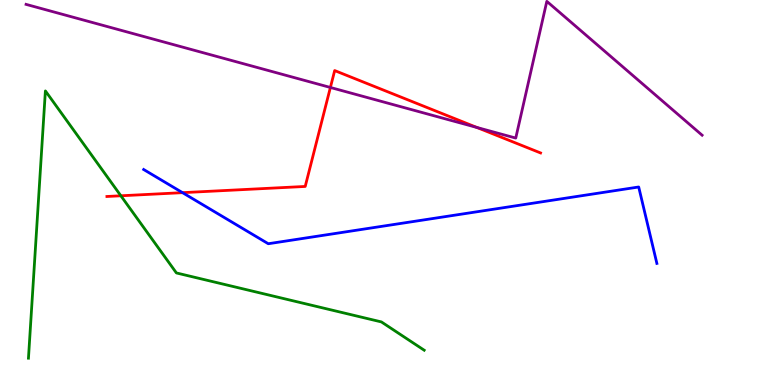[{'lines': ['blue', 'red'], 'intersections': [{'x': 2.36, 'y': 5.0}]}, {'lines': ['green', 'red'], 'intersections': [{'x': 1.56, 'y': 4.91}]}, {'lines': ['purple', 'red'], 'intersections': [{'x': 4.26, 'y': 7.73}, {'x': 6.15, 'y': 6.69}]}, {'lines': ['blue', 'green'], 'intersections': []}, {'lines': ['blue', 'purple'], 'intersections': []}, {'lines': ['green', 'purple'], 'intersections': []}]